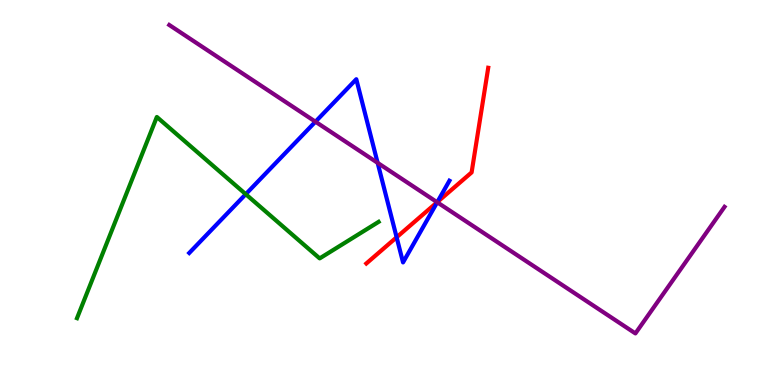[{'lines': ['blue', 'red'], 'intersections': [{'x': 5.12, 'y': 3.84}, {'x': 5.64, 'y': 4.75}]}, {'lines': ['green', 'red'], 'intersections': []}, {'lines': ['purple', 'red'], 'intersections': [{'x': 5.64, 'y': 4.75}]}, {'lines': ['blue', 'green'], 'intersections': [{'x': 3.17, 'y': 4.96}]}, {'lines': ['blue', 'purple'], 'intersections': [{'x': 4.07, 'y': 6.84}, {'x': 4.87, 'y': 5.77}, {'x': 5.64, 'y': 4.75}]}, {'lines': ['green', 'purple'], 'intersections': []}]